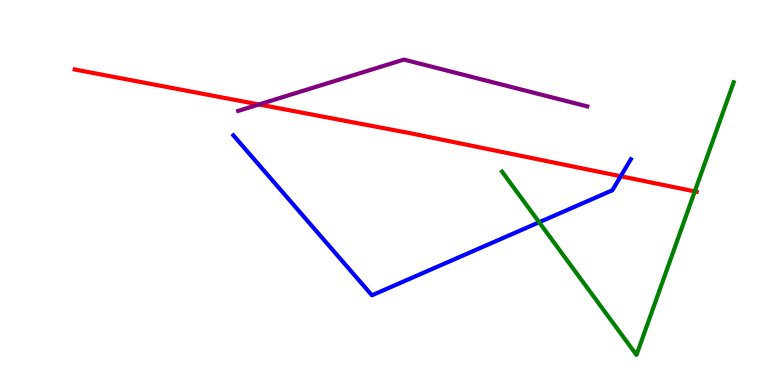[{'lines': ['blue', 'red'], 'intersections': [{'x': 8.01, 'y': 5.42}]}, {'lines': ['green', 'red'], 'intersections': [{'x': 8.97, 'y': 5.03}]}, {'lines': ['purple', 'red'], 'intersections': [{'x': 3.34, 'y': 7.29}]}, {'lines': ['blue', 'green'], 'intersections': [{'x': 6.96, 'y': 4.23}]}, {'lines': ['blue', 'purple'], 'intersections': []}, {'lines': ['green', 'purple'], 'intersections': []}]